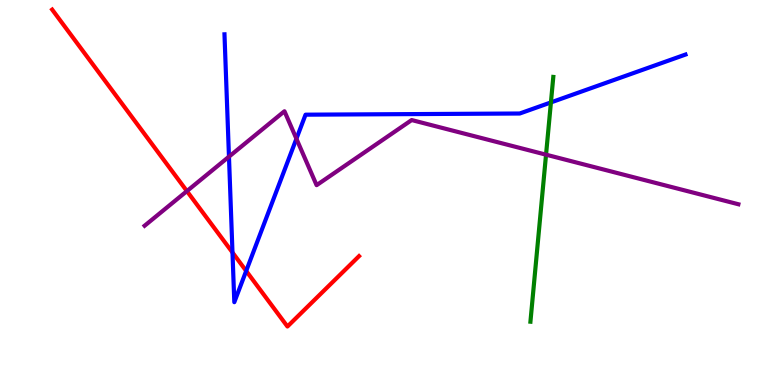[{'lines': ['blue', 'red'], 'intersections': [{'x': 3.0, 'y': 3.44}, {'x': 3.18, 'y': 2.96}]}, {'lines': ['green', 'red'], 'intersections': []}, {'lines': ['purple', 'red'], 'intersections': [{'x': 2.41, 'y': 5.04}]}, {'lines': ['blue', 'green'], 'intersections': [{'x': 7.11, 'y': 7.34}]}, {'lines': ['blue', 'purple'], 'intersections': [{'x': 2.95, 'y': 5.93}, {'x': 3.82, 'y': 6.4}]}, {'lines': ['green', 'purple'], 'intersections': [{'x': 7.05, 'y': 5.98}]}]